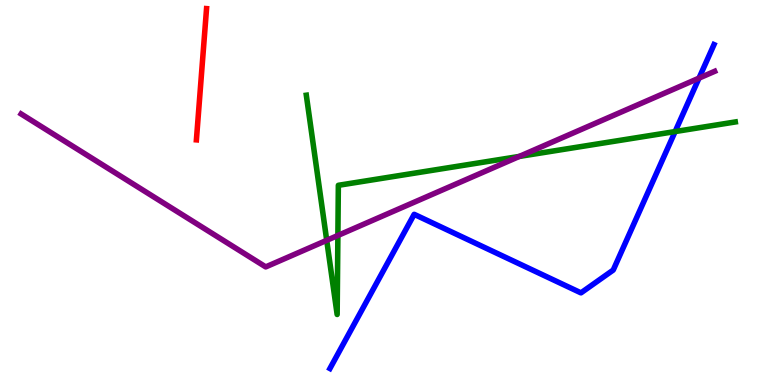[{'lines': ['blue', 'red'], 'intersections': []}, {'lines': ['green', 'red'], 'intersections': []}, {'lines': ['purple', 'red'], 'intersections': []}, {'lines': ['blue', 'green'], 'intersections': [{'x': 8.71, 'y': 6.58}]}, {'lines': ['blue', 'purple'], 'intersections': [{'x': 9.02, 'y': 7.97}]}, {'lines': ['green', 'purple'], 'intersections': [{'x': 4.22, 'y': 3.76}, {'x': 4.36, 'y': 3.88}, {'x': 6.7, 'y': 5.94}]}]